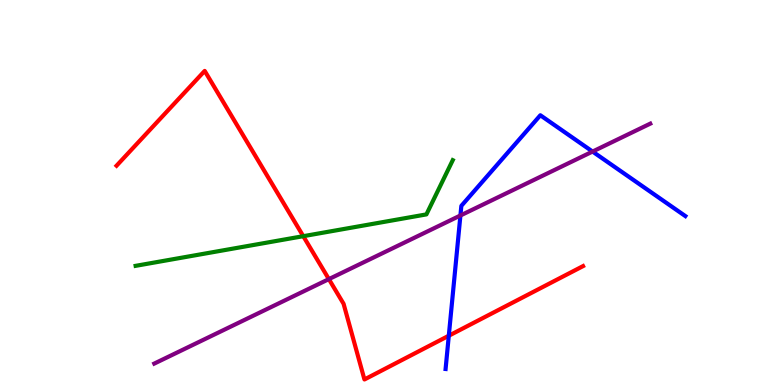[{'lines': ['blue', 'red'], 'intersections': [{'x': 5.79, 'y': 1.28}]}, {'lines': ['green', 'red'], 'intersections': [{'x': 3.91, 'y': 3.87}]}, {'lines': ['purple', 'red'], 'intersections': [{'x': 4.24, 'y': 2.75}]}, {'lines': ['blue', 'green'], 'intersections': []}, {'lines': ['blue', 'purple'], 'intersections': [{'x': 5.94, 'y': 4.4}, {'x': 7.65, 'y': 6.06}]}, {'lines': ['green', 'purple'], 'intersections': []}]